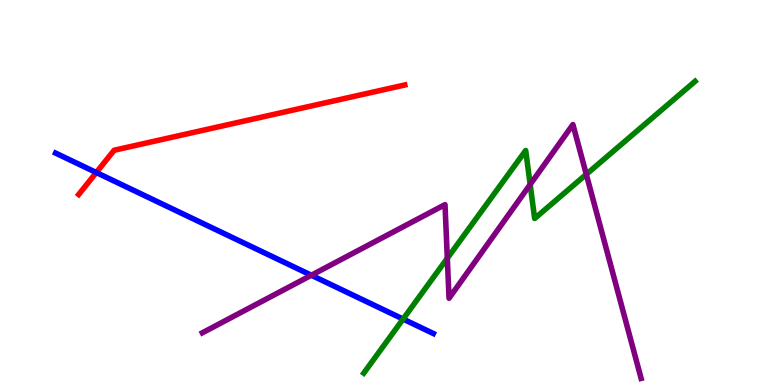[{'lines': ['blue', 'red'], 'intersections': [{'x': 1.24, 'y': 5.52}]}, {'lines': ['green', 'red'], 'intersections': []}, {'lines': ['purple', 'red'], 'intersections': []}, {'lines': ['blue', 'green'], 'intersections': [{'x': 5.2, 'y': 1.71}]}, {'lines': ['blue', 'purple'], 'intersections': [{'x': 4.02, 'y': 2.85}]}, {'lines': ['green', 'purple'], 'intersections': [{'x': 5.77, 'y': 3.29}, {'x': 6.84, 'y': 5.21}, {'x': 7.57, 'y': 5.47}]}]